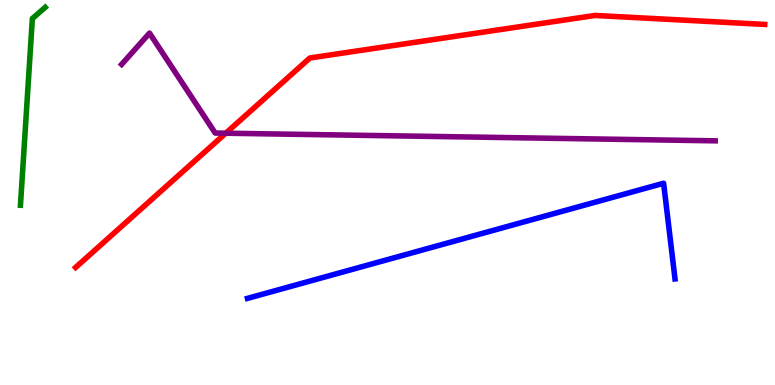[{'lines': ['blue', 'red'], 'intersections': []}, {'lines': ['green', 'red'], 'intersections': []}, {'lines': ['purple', 'red'], 'intersections': [{'x': 2.91, 'y': 6.54}]}, {'lines': ['blue', 'green'], 'intersections': []}, {'lines': ['blue', 'purple'], 'intersections': []}, {'lines': ['green', 'purple'], 'intersections': []}]